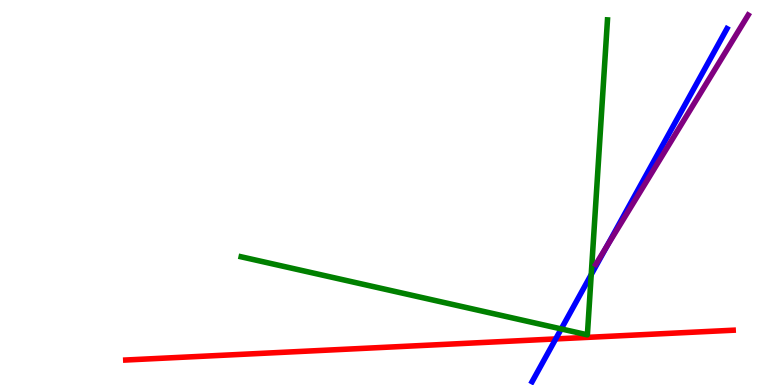[{'lines': ['blue', 'red'], 'intersections': [{'x': 7.17, 'y': 1.2}]}, {'lines': ['green', 'red'], 'intersections': []}, {'lines': ['purple', 'red'], 'intersections': []}, {'lines': ['blue', 'green'], 'intersections': [{'x': 7.24, 'y': 1.46}, {'x': 7.63, 'y': 2.87}]}, {'lines': ['blue', 'purple'], 'intersections': [{'x': 7.83, 'y': 3.6}]}, {'lines': ['green', 'purple'], 'intersections': []}]